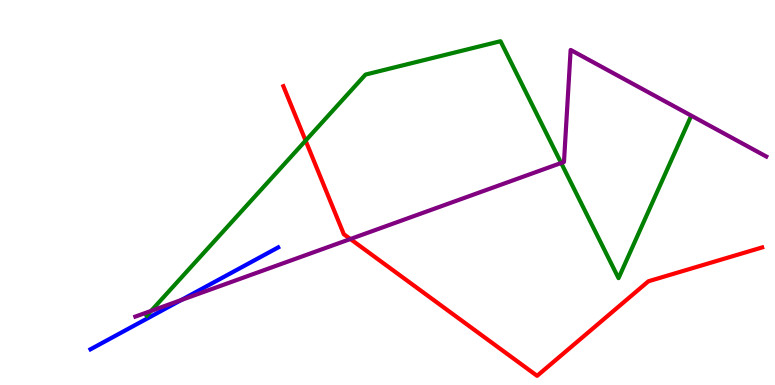[{'lines': ['blue', 'red'], 'intersections': []}, {'lines': ['green', 'red'], 'intersections': [{'x': 3.94, 'y': 6.35}]}, {'lines': ['purple', 'red'], 'intersections': [{'x': 4.52, 'y': 3.79}]}, {'lines': ['blue', 'green'], 'intersections': []}, {'lines': ['blue', 'purple'], 'intersections': [{'x': 2.34, 'y': 2.21}]}, {'lines': ['green', 'purple'], 'intersections': [{'x': 1.95, 'y': 1.92}, {'x': 7.24, 'y': 5.77}]}]